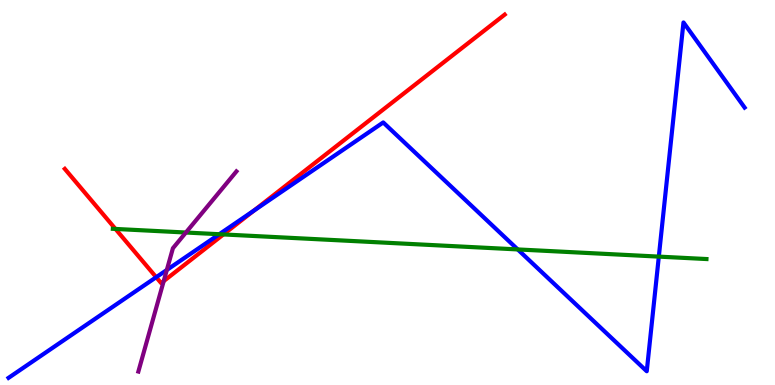[{'lines': ['blue', 'red'], 'intersections': [{'x': 2.02, 'y': 2.8}, {'x': 3.28, 'y': 4.53}]}, {'lines': ['green', 'red'], 'intersections': [{'x': 1.49, 'y': 4.05}, {'x': 2.88, 'y': 3.91}]}, {'lines': ['purple', 'red'], 'intersections': [{'x': 2.11, 'y': 2.7}]}, {'lines': ['blue', 'green'], 'intersections': [{'x': 2.83, 'y': 3.92}, {'x': 6.68, 'y': 3.52}, {'x': 8.5, 'y': 3.33}]}, {'lines': ['blue', 'purple'], 'intersections': [{'x': 2.15, 'y': 2.99}]}, {'lines': ['green', 'purple'], 'intersections': [{'x': 2.4, 'y': 3.96}]}]